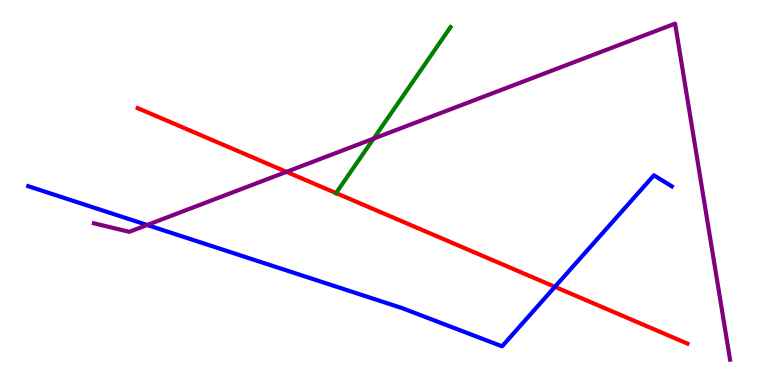[{'lines': ['blue', 'red'], 'intersections': [{'x': 7.16, 'y': 2.55}]}, {'lines': ['green', 'red'], 'intersections': [{'x': 4.34, 'y': 4.99}]}, {'lines': ['purple', 'red'], 'intersections': [{'x': 3.7, 'y': 5.54}]}, {'lines': ['blue', 'green'], 'intersections': []}, {'lines': ['blue', 'purple'], 'intersections': [{'x': 1.9, 'y': 4.16}]}, {'lines': ['green', 'purple'], 'intersections': [{'x': 4.82, 'y': 6.4}]}]